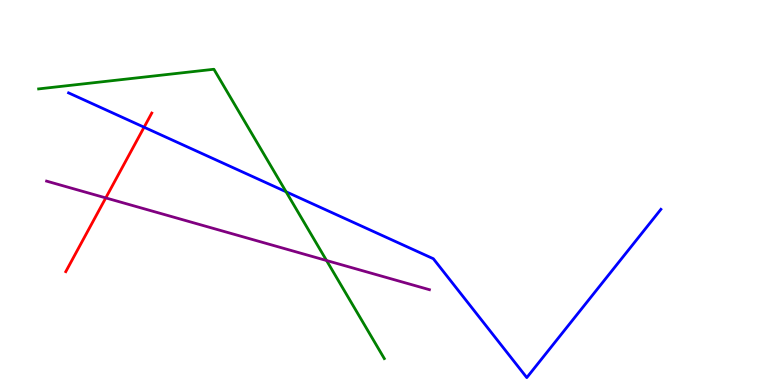[{'lines': ['blue', 'red'], 'intersections': [{'x': 1.86, 'y': 6.7}]}, {'lines': ['green', 'red'], 'intersections': []}, {'lines': ['purple', 'red'], 'intersections': [{'x': 1.36, 'y': 4.86}]}, {'lines': ['blue', 'green'], 'intersections': [{'x': 3.69, 'y': 5.02}]}, {'lines': ['blue', 'purple'], 'intersections': []}, {'lines': ['green', 'purple'], 'intersections': [{'x': 4.21, 'y': 3.23}]}]